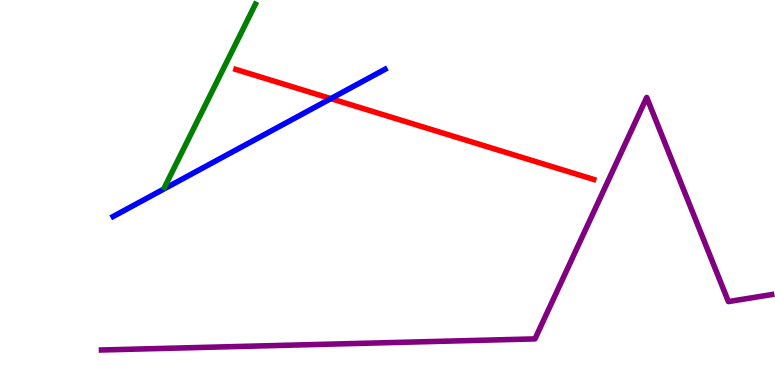[{'lines': ['blue', 'red'], 'intersections': [{'x': 4.27, 'y': 7.44}]}, {'lines': ['green', 'red'], 'intersections': []}, {'lines': ['purple', 'red'], 'intersections': []}, {'lines': ['blue', 'green'], 'intersections': []}, {'lines': ['blue', 'purple'], 'intersections': []}, {'lines': ['green', 'purple'], 'intersections': []}]